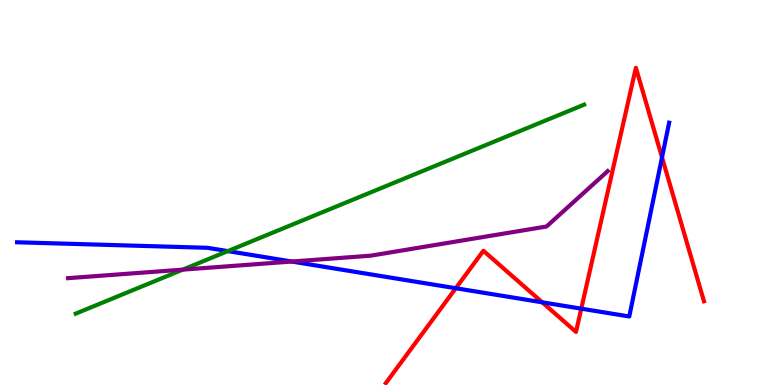[{'lines': ['blue', 'red'], 'intersections': [{'x': 5.88, 'y': 2.51}, {'x': 7.0, 'y': 2.15}, {'x': 7.5, 'y': 1.98}, {'x': 8.54, 'y': 5.91}]}, {'lines': ['green', 'red'], 'intersections': []}, {'lines': ['purple', 'red'], 'intersections': []}, {'lines': ['blue', 'green'], 'intersections': [{'x': 2.94, 'y': 3.48}]}, {'lines': ['blue', 'purple'], 'intersections': [{'x': 3.77, 'y': 3.21}]}, {'lines': ['green', 'purple'], 'intersections': [{'x': 2.36, 'y': 3.0}]}]